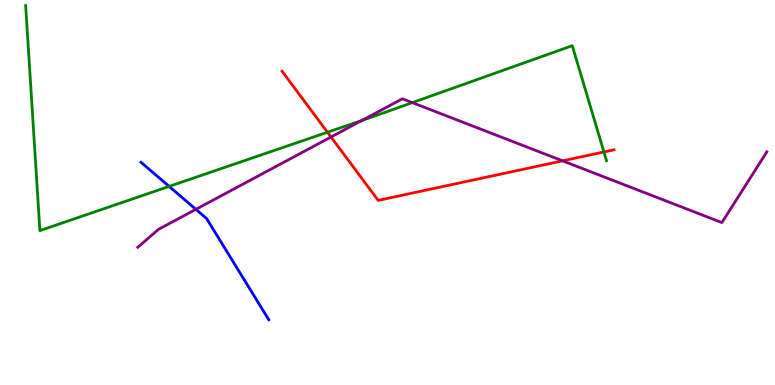[{'lines': ['blue', 'red'], 'intersections': []}, {'lines': ['green', 'red'], 'intersections': [{'x': 4.23, 'y': 6.57}, {'x': 7.79, 'y': 6.05}]}, {'lines': ['purple', 'red'], 'intersections': [{'x': 4.27, 'y': 6.44}, {'x': 7.26, 'y': 5.82}]}, {'lines': ['blue', 'green'], 'intersections': [{'x': 2.18, 'y': 5.16}]}, {'lines': ['blue', 'purple'], 'intersections': [{'x': 2.53, 'y': 4.56}]}, {'lines': ['green', 'purple'], 'intersections': [{'x': 4.67, 'y': 6.87}, {'x': 5.32, 'y': 7.33}]}]